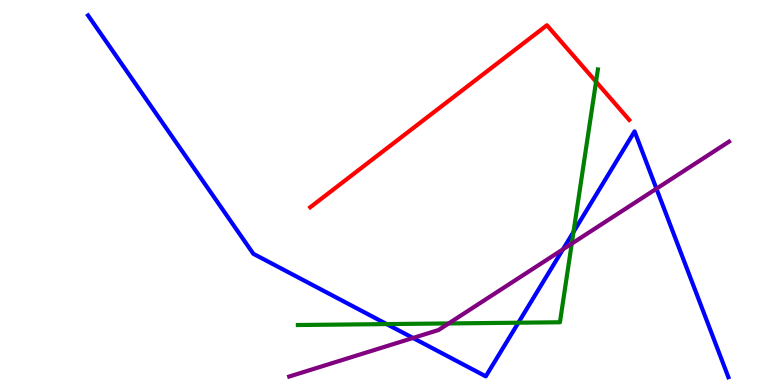[{'lines': ['blue', 'red'], 'intersections': []}, {'lines': ['green', 'red'], 'intersections': [{'x': 7.69, 'y': 7.88}]}, {'lines': ['purple', 'red'], 'intersections': []}, {'lines': ['blue', 'green'], 'intersections': [{'x': 4.99, 'y': 1.58}, {'x': 6.69, 'y': 1.62}, {'x': 7.4, 'y': 3.98}]}, {'lines': ['blue', 'purple'], 'intersections': [{'x': 5.33, 'y': 1.22}, {'x': 7.26, 'y': 3.52}, {'x': 8.47, 'y': 5.1}]}, {'lines': ['green', 'purple'], 'intersections': [{'x': 5.79, 'y': 1.6}, {'x': 7.38, 'y': 3.67}]}]